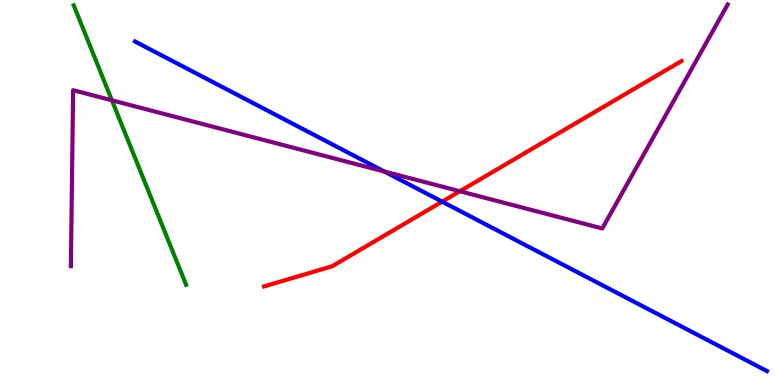[{'lines': ['blue', 'red'], 'intersections': [{'x': 5.71, 'y': 4.76}]}, {'lines': ['green', 'red'], 'intersections': []}, {'lines': ['purple', 'red'], 'intersections': [{'x': 5.93, 'y': 5.03}]}, {'lines': ['blue', 'green'], 'intersections': []}, {'lines': ['blue', 'purple'], 'intersections': [{'x': 4.96, 'y': 5.55}]}, {'lines': ['green', 'purple'], 'intersections': [{'x': 1.44, 'y': 7.39}]}]